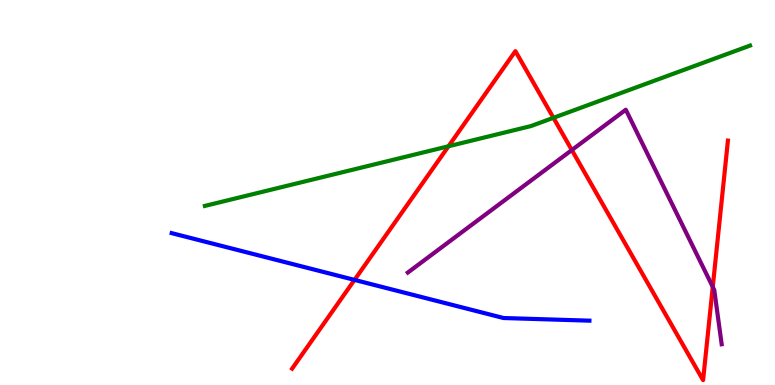[{'lines': ['blue', 'red'], 'intersections': [{'x': 4.57, 'y': 2.73}]}, {'lines': ['green', 'red'], 'intersections': [{'x': 5.79, 'y': 6.2}, {'x': 7.14, 'y': 6.94}]}, {'lines': ['purple', 'red'], 'intersections': [{'x': 7.38, 'y': 6.1}, {'x': 9.2, 'y': 2.55}]}, {'lines': ['blue', 'green'], 'intersections': []}, {'lines': ['blue', 'purple'], 'intersections': []}, {'lines': ['green', 'purple'], 'intersections': []}]